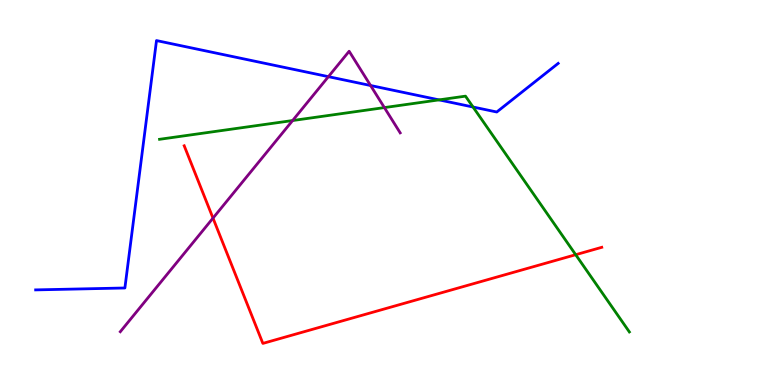[{'lines': ['blue', 'red'], 'intersections': []}, {'lines': ['green', 'red'], 'intersections': [{'x': 7.43, 'y': 3.38}]}, {'lines': ['purple', 'red'], 'intersections': [{'x': 2.75, 'y': 4.33}]}, {'lines': ['blue', 'green'], 'intersections': [{'x': 5.66, 'y': 7.41}, {'x': 6.1, 'y': 7.22}]}, {'lines': ['blue', 'purple'], 'intersections': [{'x': 4.24, 'y': 8.01}, {'x': 4.78, 'y': 7.78}]}, {'lines': ['green', 'purple'], 'intersections': [{'x': 3.78, 'y': 6.87}, {'x': 4.96, 'y': 7.21}]}]